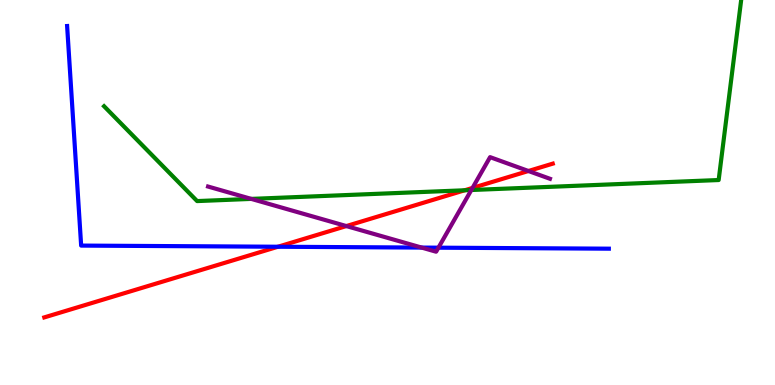[{'lines': ['blue', 'red'], 'intersections': [{'x': 3.59, 'y': 3.59}]}, {'lines': ['green', 'red'], 'intersections': [{'x': 6.0, 'y': 5.06}]}, {'lines': ['purple', 'red'], 'intersections': [{'x': 4.47, 'y': 4.13}, {'x': 6.1, 'y': 5.12}, {'x': 6.82, 'y': 5.56}]}, {'lines': ['blue', 'green'], 'intersections': []}, {'lines': ['blue', 'purple'], 'intersections': [{'x': 5.44, 'y': 3.57}, {'x': 5.66, 'y': 3.57}]}, {'lines': ['green', 'purple'], 'intersections': [{'x': 3.24, 'y': 4.83}, {'x': 6.08, 'y': 5.06}]}]